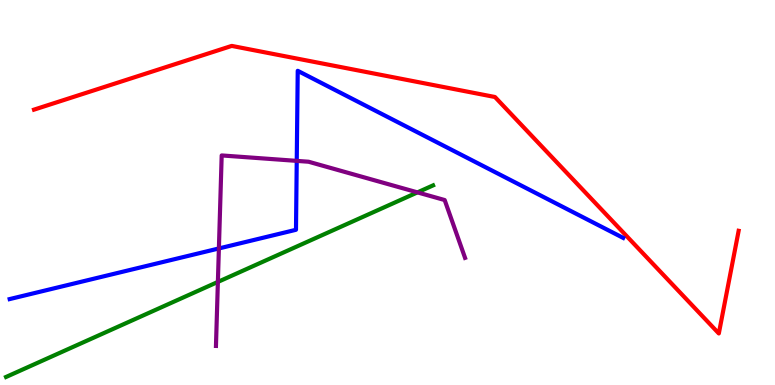[{'lines': ['blue', 'red'], 'intersections': []}, {'lines': ['green', 'red'], 'intersections': []}, {'lines': ['purple', 'red'], 'intersections': []}, {'lines': ['blue', 'green'], 'intersections': []}, {'lines': ['blue', 'purple'], 'intersections': [{'x': 2.82, 'y': 3.55}, {'x': 3.83, 'y': 5.82}]}, {'lines': ['green', 'purple'], 'intersections': [{'x': 2.81, 'y': 2.68}, {'x': 5.39, 'y': 5.0}]}]